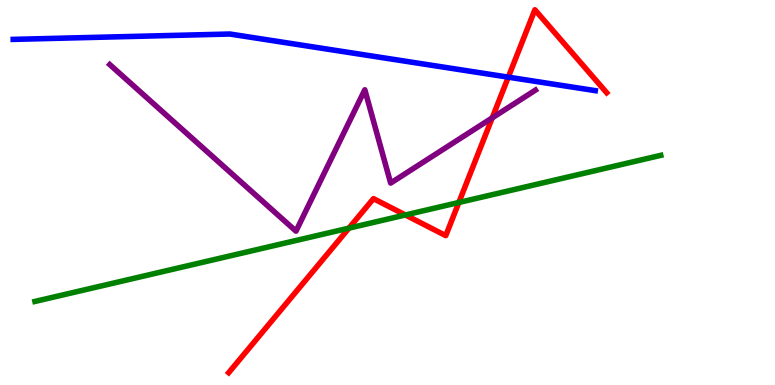[{'lines': ['blue', 'red'], 'intersections': [{'x': 6.56, 'y': 8.0}]}, {'lines': ['green', 'red'], 'intersections': [{'x': 4.5, 'y': 4.07}, {'x': 5.23, 'y': 4.42}, {'x': 5.92, 'y': 4.74}]}, {'lines': ['purple', 'red'], 'intersections': [{'x': 6.35, 'y': 6.94}]}, {'lines': ['blue', 'green'], 'intersections': []}, {'lines': ['blue', 'purple'], 'intersections': []}, {'lines': ['green', 'purple'], 'intersections': []}]